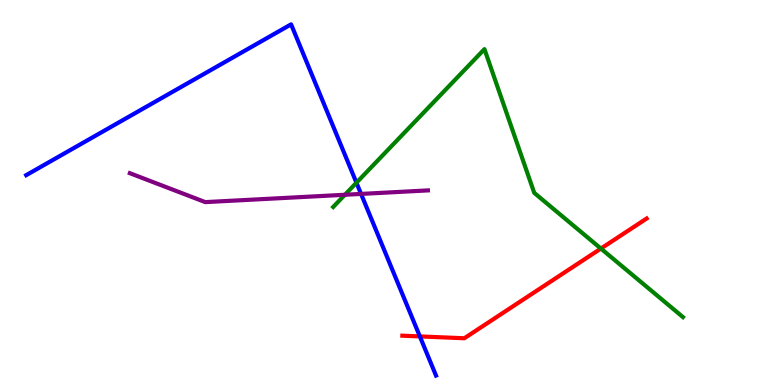[{'lines': ['blue', 'red'], 'intersections': [{'x': 5.42, 'y': 1.26}]}, {'lines': ['green', 'red'], 'intersections': [{'x': 7.75, 'y': 3.54}]}, {'lines': ['purple', 'red'], 'intersections': []}, {'lines': ['blue', 'green'], 'intersections': [{'x': 4.6, 'y': 5.25}]}, {'lines': ['blue', 'purple'], 'intersections': [{'x': 4.66, 'y': 4.96}]}, {'lines': ['green', 'purple'], 'intersections': [{'x': 4.45, 'y': 4.94}]}]